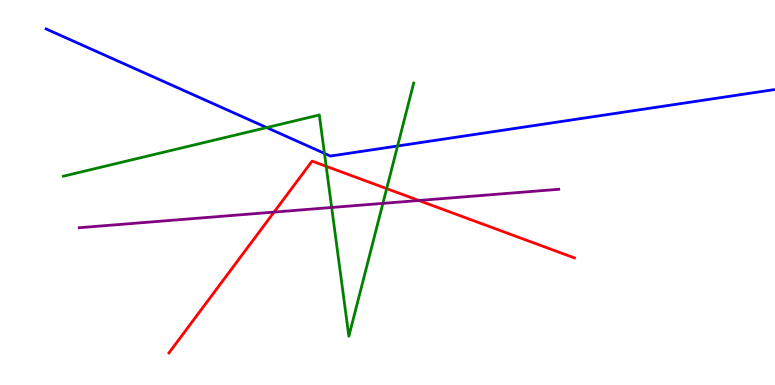[{'lines': ['blue', 'red'], 'intersections': []}, {'lines': ['green', 'red'], 'intersections': [{'x': 4.21, 'y': 5.68}, {'x': 4.99, 'y': 5.1}]}, {'lines': ['purple', 'red'], 'intersections': [{'x': 3.54, 'y': 4.49}, {'x': 5.4, 'y': 4.79}]}, {'lines': ['blue', 'green'], 'intersections': [{'x': 3.44, 'y': 6.69}, {'x': 4.19, 'y': 6.02}, {'x': 5.13, 'y': 6.21}]}, {'lines': ['blue', 'purple'], 'intersections': []}, {'lines': ['green', 'purple'], 'intersections': [{'x': 4.28, 'y': 4.61}, {'x': 4.94, 'y': 4.72}]}]